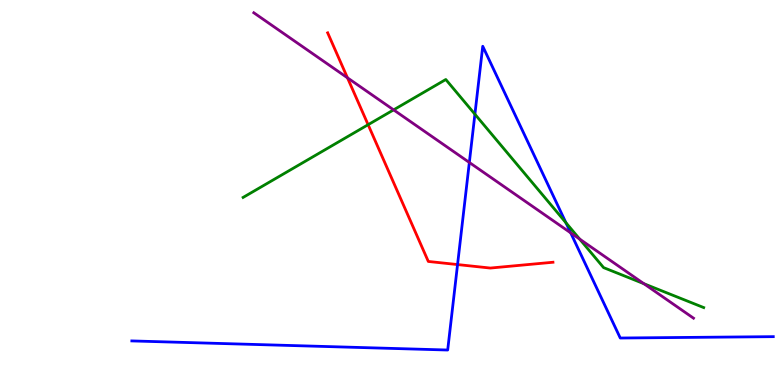[{'lines': ['blue', 'red'], 'intersections': [{'x': 5.9, 'y': 3.13}]}, {'lines': ['green', 'red'], 'intersections': [{'x': 4.75, 'y': 6.76}]}, {'lines': ['purple', 'red'], 'intersections': [{'x': 4.48, 'y': 7.98}]}, {'lines': ['blue', 'green'], 'intersections': [{'x': 6.13, 'y': 7.03}, {'x': 7.3, 'y': 4.22}]}, {'lines': ['blue', 'purple'], 'intersections': [{'x': 6.06, 'y': 5.78}, {'x': 7.36, 'y': 3.95}]}, {'lines': ['green', 'purple'], 'intersections': [{'x': 5.08, 'y': 7.15}, {'x': 7.48, 'y': 3.79}, {'x': 8.31, 'y': 2.63}]}]